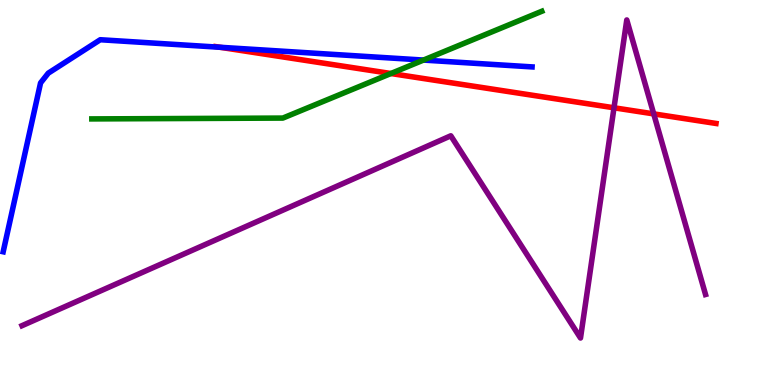[{'lines': ['blue', 'red'], 'intersections': [{'x': 2.84, 'y': 8.77}]}, {'lines': ['green', 'red'], 'intersections': [{'x': 5.04, 'y': 8.09}]}, {'lines': ['purple', 'red'], 'intersections': [{'x': 7.92, 'y': 7.2}, {'x': 8.44, 'y': 7.04}]}, {'lines': ['blue', 'green'], 'intersections': [{'x': 5.46, 'y': 8.44}]}, {'lines': ['blue', 'purple'], 'intersections': []}, {'lines': ['green', 'purple'], 'intersections': []}]